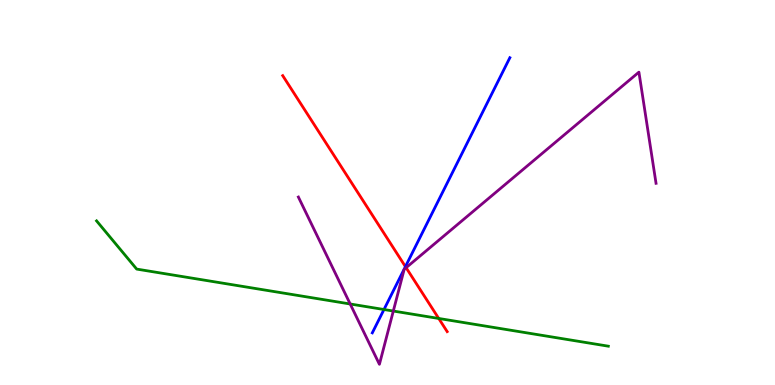[{'lines': ['blue', 'red'], 'intersections': [{'x': 5.23, 'y': 3.07}]}, {'lines': ['green', 'red'], 'intersections': [{'x': 5.66, 'y': 1.73}]}, {'lines': ['purple', 'red'], 'intersections': [{'x': 5.24, 'y': 3.05}]}, {'lines': ['blue', 'green'], 'intersections': [{'x': 4.95, 'y': 1.96}]}, {'lines': ['blue', 'purple'], 'intersections': []}, {'lines': ['green', 'purple'], 'intersections': [{'x': 4.52, 'y': 2.1}, {'x': 5.07, 'y': 1.92}]}]